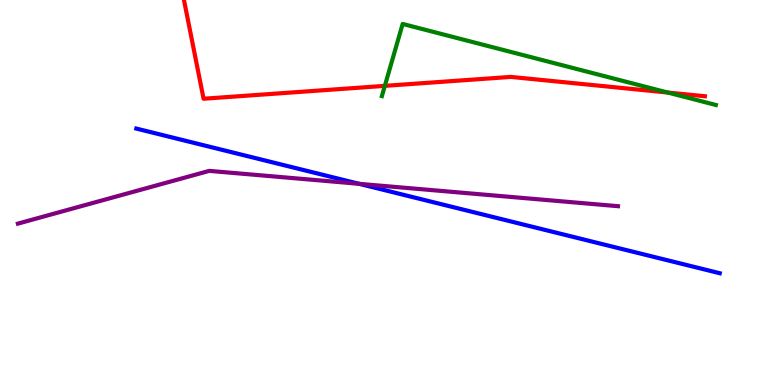[{'lines': ['blue', 'red'], 'intersections': []}, {'lines': ['green', 'red'], 'intersections': [{'x': 4.97, 'y': 7.77}, {'x': 8.62, 'y': 7.6}]}, {'lines': ['purple', 'red'], 'intersections': []}, {'lines': ['blue', 'green'], 'intersections': []}, {'lines': ['blue', 'purple'], 'intersections': [{'x': 4.63, 'y': 5.23}]}, {'lines': ['green', 'purple'], 'intersections': []}]